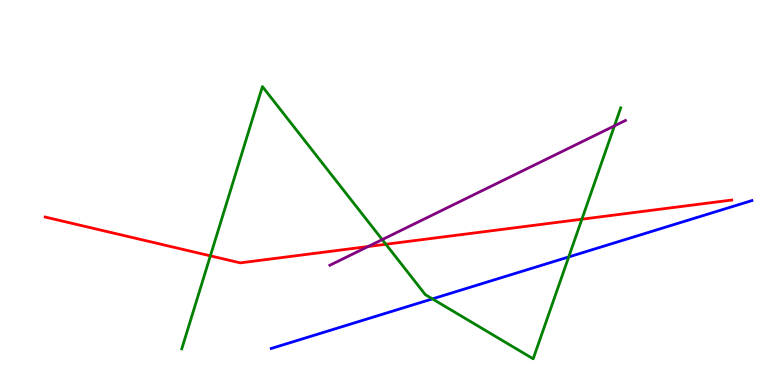[{'lines': ['blue', 'red'], 'intersections': []}, {'lines': ['green', 'red'], 'intersections': [{'x': 2.71, 'y': 3.35}, {'x': 4.98, 'y': 3.66}, {'x': 7.51, 'y': 4.31}]}, {'lines': ['purple', 'red'], 'intersections': [{'x': 4.75, 'y': 3.6}]}, {'lines': ['blue', 'green'], 'intersections': [{'x': 5.58, 'y': 2.24}, {'x': 7.34, 'y': 3.33}]}, {'lines': ['blue', 'purple'], 'intersections': []}, {'lines': ['green', 'purple'], 'intersections': [{'x': 4.93, 'y': 3.78}, {'x': 7.93, 'y': 6.73}]}]